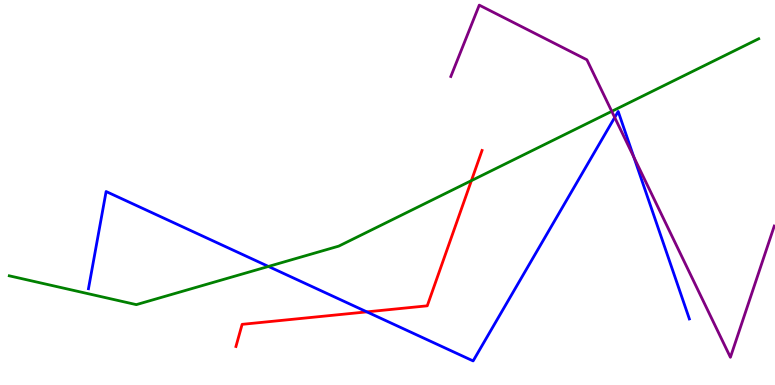[{'lines': ['blue', 'red'], 'intersections': [{'x': 4.73, 'y': 1.9}]}, {'lines': ['green', 'red'], 'intersections': [{'x': 6.08, 'y': 5.31}]}, {'lines': ['purple', 'red'], 'intersections': []}, {'lines': ['blue', 'green'], 'intersections': [{'x': 3.46, 'y': 3.08}]}, {'lines': ['blue', 'purple'], 'intersections': [{'x': 7.93, 'y': 6.95}, {'x': 8.18, 'y': 5.92}]}, {'lines': ['green', 'purple'], 'intersections': [{'x': 7.89, 'y': 7.11}]}]